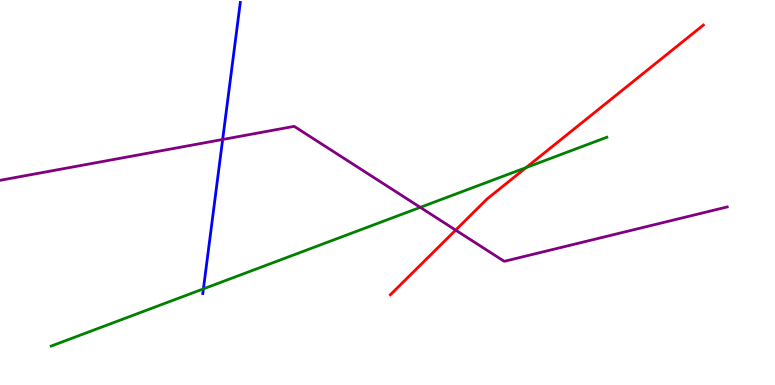[{'lines': ['blue', 'red'], 'intersections': []}, {'lines': ['green', 'red'], 'intersections': [{'x': 6.79, 'y': 5.65}]}, {'lines': ['purple', 'red'], 'intersections': [{'x': 5.88, 'y': 4.02}]}, {'lines': ['blue', 'green'], 'intersections': [{'x': 2.62, 'y': 2.5}]}, {'lines': ['blue', 'purple'], 'intersections': [{'x': 2.87, 'y': 6.38}]}, {'lines': ['green', 'purple'], 'intersections': [{'x': 5.42, 'y': 4.61}]}]